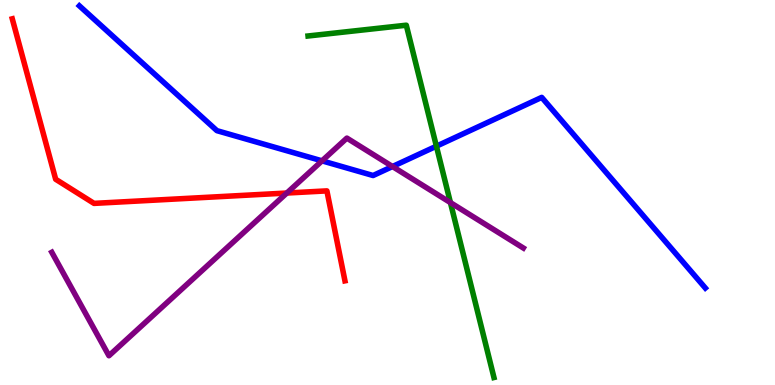[{'lines': ['blue', 'red'], 'intersections': []}, {'lines': ['green', 'red'], 'intersections': []}, {'lines': ['purple', 'red'], 'intersections': [{'x': 3.7, 'y': 4.99}]}, {'lines': ['blue', 'green'], 'intersections': [{'x': 5.63, 'y': 6.2}]}, {'lines': ['blue', 'purple'], 'intersections': [{'x': 4.16, 'y': 5.82}, {'x': 5.06, 'y': 5.67}]}, {'lines': ['green', 'purple'], 'intersections': [{'x': 5.81, 'y': 4.74}]}]